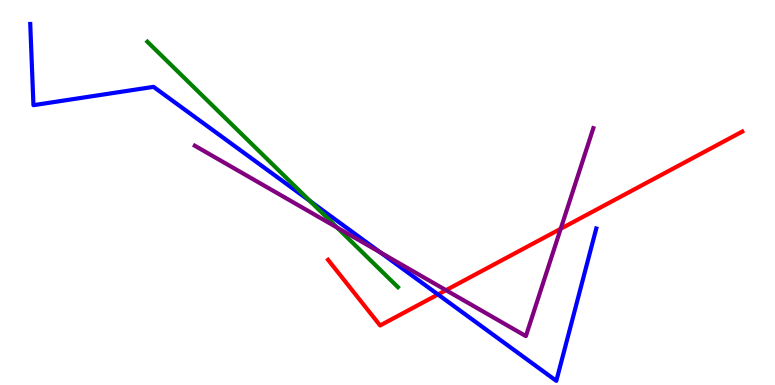[{'lines': ['blue', 'red'], 'intersections': [{'x': 5.65, 'y': 2.35}]}, {'lines': ['green', 'red'], 'intersections': []}, {'lines': ['purple', 'red'], 'intersections': [{'x': 5.75, 'y': 2.46}, {'x': 7.23, 'y': 4.06}]}, {'lines': ['blue', 'green'], 'intersections': [{'x': 4.0, 'y': 4.77}]}, {'lines': ['blue', 'purple'], 'intersections': [{'x': 4.91, 'y': 3.44}]}, {'lines': ['green', 'purple'], 'intersections': [{'x': 4.35, 'y': 4.09}]}]